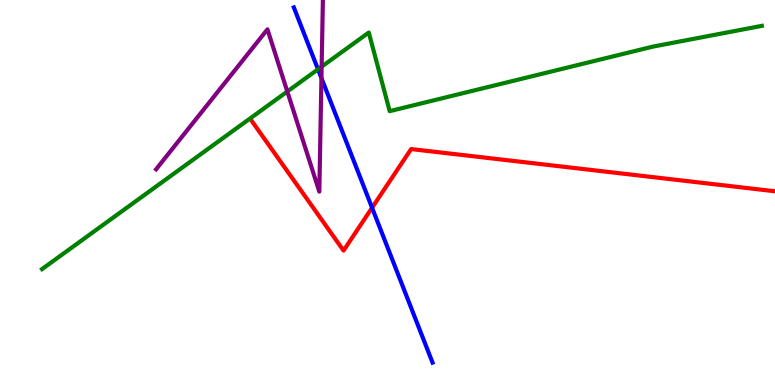[{'lines': ['blue', 'red'], 'intersections': [{'x': 4.8, 'y': 4.6}]}, {'lines': ['green', 'red'], 'intersections': []}, {'lines': ['purple', 'red'], 'intersections': []}, {'lines': ['blue', 'green'], 'intersections': [{'x': 4.1, 'y': 8.2}]}, {'lines': ['blue', 'purple'], 'intersections': [{'x': 4.15, 'y': 7.97}]}, {'lines': ['green', 'purple'], 'intersections': [{'x': 3.71, 'y': 7.62}, {'x': 4.15, 'y': 8.27}]}]